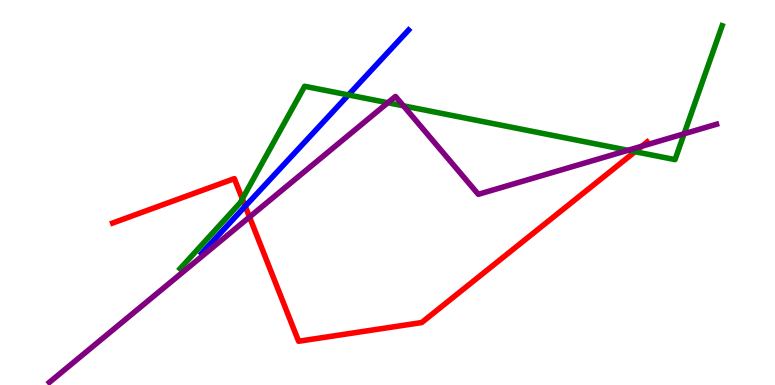[{'lines': ['blue', 'red'], 'intersections': [{'x': 3.16, 'y': 4.64}]}, {'lines': ['green', 'red'], 'intersections': [{'x': 3.13, 'y': 4.83}, {'x': 8.19, 'y': 6.06}]}, {'lines': ['purple', 'red'], 'intersections': [{'x': 3.22, 'y': 4.36}, {'x': 8.28, 'y': 6.2}]}, {'lines': ['blue', 'green'], 'intersections': [{'x': 4.5, 'y': 7.53}]}, {'lines': ['blue', 'purple'], 'intersections': []}, {'lines': ['green', 'purple'], 'intersections': [{'x': 5.0, 'y': 7.33}, {'x': 5.21, 'y': 7.25}, {'x': 8.1, 'y': 6.1}, {'x': 8.83, 'y': 6.53}]}]